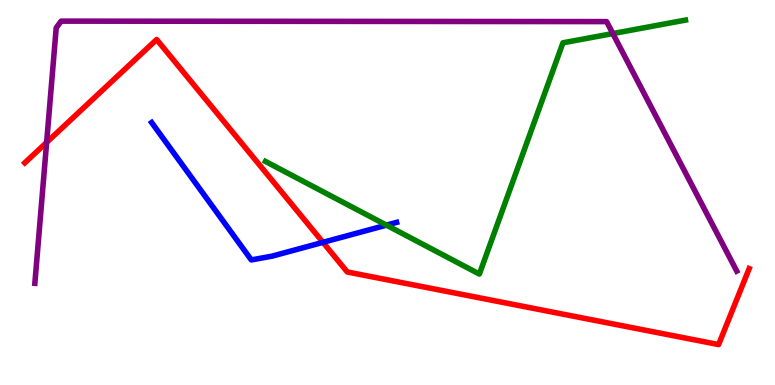[{'lines': ['blue', 'red'], 'intersections': [{'x': 4.17, 'y': 3.71}]}, {'lines': ['green', 'red'], 'intersections': []}, {'lines': ['purple', 'red'], 'intersections': [{'x': 0.602, 'y': 6.3}]}, {'lines': ['blue', 'green'], 'intersections': [{'x': 4.99, 'y': 4.15}]}, {'lines': ['blue', 'purple'], 'intersections': []}, {'lines': ['green', 'purple'], 'intersections': [{'x': 7.91, 'y': 9.13}]}]